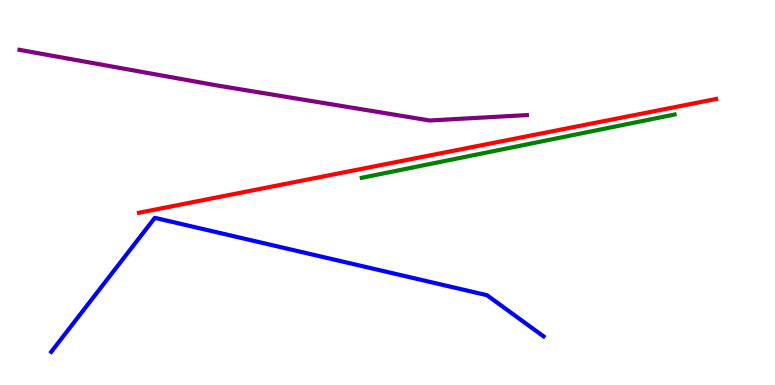[{'lines': ['blue', 'red'], 'intersections': []}, {'lines': ['green', 'red'], 'intersections': []}, {'lines': ['purple', 'red'], 'intersections': []}, {'lines': ['blue', 'green'], 'intersections': []}, {'lines': ['blue', 'purple'], 'intersections': []}, {'lines': ['green', 'purple'], 'intersections': []}]